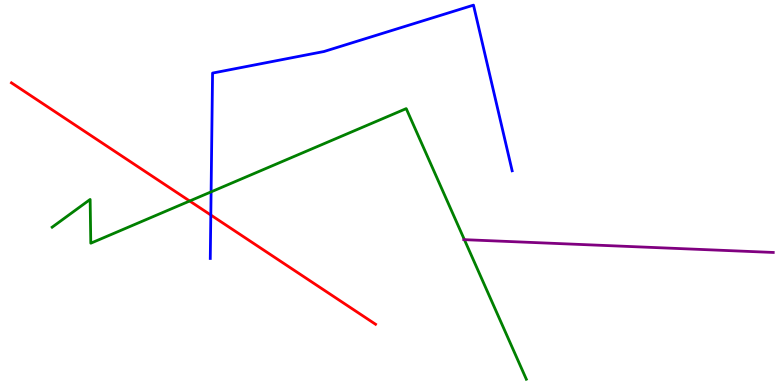[{'lines': ['blue', 'red'], 'intersections': [{'x': 2.72, 'y': 4.42}]}, {'lines': ['green', 'red'], 'intersections': [{'x': 2.45, 'y': 4.78}]}, {'lines': ['purple', 'red'], 'intersections': []}, {'lines': ['blue', 'green'], 'intersections': [{'x': 2.72, 'y': 5.02}]}, {'lines': ['blue', 'purple'], 'intersections': []}, {'lines': ['green', 'purple'], 'intersections': [{'x': 5.99, 'y': 3.77}]}]